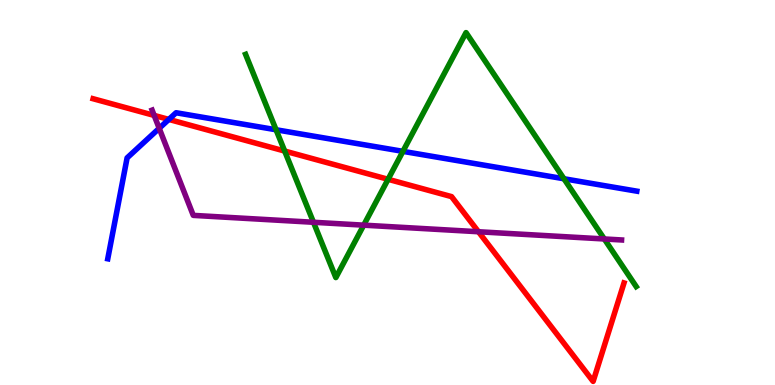[{'lines': ['blue', 'red'], 'intersections': [{'x': 2.18, 'y': 6.9}]}, {'lines': ['green', 'red'], 'intersections': [{'x': 3.67, 'y': 6.08}, {'x': 5.01, 'y': 5.34}]}, {'lines': ['purple', 'red'], 'intersections': [{'x': 1.99, 'y': 7.0}, {'x': 6.17, 'y': 3.98}]}, {'lines': ['blue', 'green'], 'intersections': [{'x': 3.56, 'y': 6.63}, {'x': 5.2, 'y': 6.07}, {'x': 7.28, 'y': 5.36}]}, {'lines': ['blue', 'purple'], 'intersections': [{'x': 2.05, 'y': 6.67}]}, {'lines': ['green', 'purple'], 'intersections': [{'x': 4.04, 'y': 4.23}, {'x': 4.69, 'y': 4.15}, {'x': 7.8, 'y': 3.79}]}]